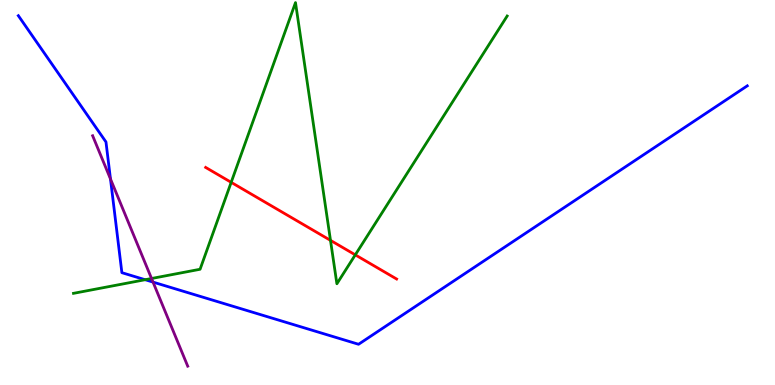[{'lines': ['blue', 'red'], 'intersections': []}, {'lines': ['green', 'red'], 'intersections': [{'x': 2.98, 'y': 5.26}, {'x': 4.26, 'y': 3.76}, {'x': 4.58, 'y': 3.38}]}, {'lines': ['purple', 'red'], 'intersections': []}, {'lines': ['blue', 'green'], 'intersections': [{'x': 1.87, 'y': 2.73}]}, {'lines': ['blue', 'purple'], 'intersections': [{'x': 1.43, 'y': 5.35}, {'x': 1.97, 'y': 2.67}]}, {'lines': ['green', 'purple'], 'intersections': [{'x': 1.96, 'y': 2.77}]}]